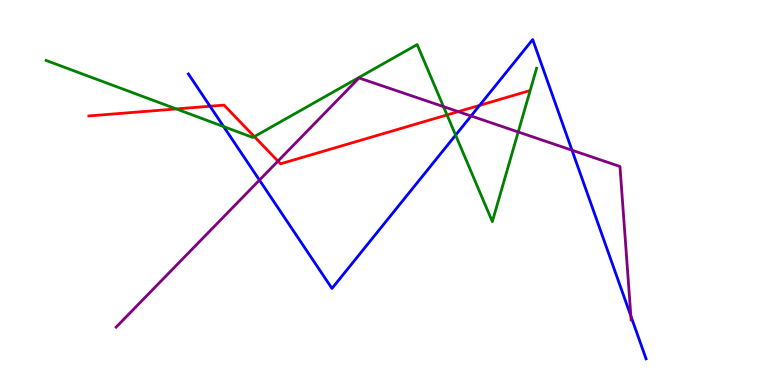[{'lines': ['blue', 'red'], 'intersections': [{'x': 2.71, 'y': 7.24}, {'x': 6.19, 'y': 7.26}]}, {'lines': ['green', 'red'], 'intersections': [{'x': 2.27, 'y': 7.17}, {'x': 3.28, 'y': 6.45}, {'x': 5.77, 'y': 7.01}]}, {'lines': ['purple', 'red'], 'intersections': [{'x': 3.59, 'y': 5.82}, {'x': 5.91, 'y': 7.1}]}, {'lines': ['blue', 'green'], 'intersections': [{'x': 2.89, 'y': 6.71}, {'x': 5.88, 'y': 6.49}]}, {'lines': ['blue', 'purple'], 'intersections': [{'x': 3.35, 'y': 5.32}, {'x': 6.08, 'y': 6.99}, {'x': 7.38, 'y': 6.1}, {'x': 8.14, 'y': 1.79}]}, {'lines': ['green', 'purple'], 'intersections': [{'x': 5.72, 'y': 7.23}, {'x': 6.69, 'y': 6.57}]}]